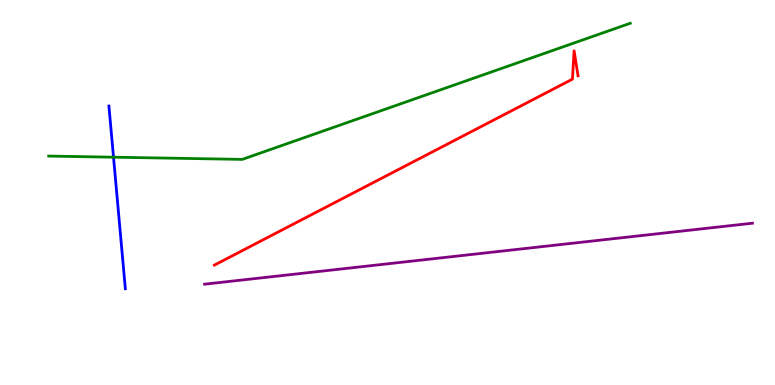[{'lines': ['blue', 'red'], 'intersections': []}, {'lines': ['green', 'red'], 'intersections': []}, {'lines': ['purple', 'red'], 'intersections': []}, {'lines': ['blue', 'green'], 'intersections': [{'x': 1.46, 'y': 5.92}]}, {'lines': ['blue', 'purple'], 'intersections': []}, {'lines': ['green', 'purple'], 'intersections': []}]